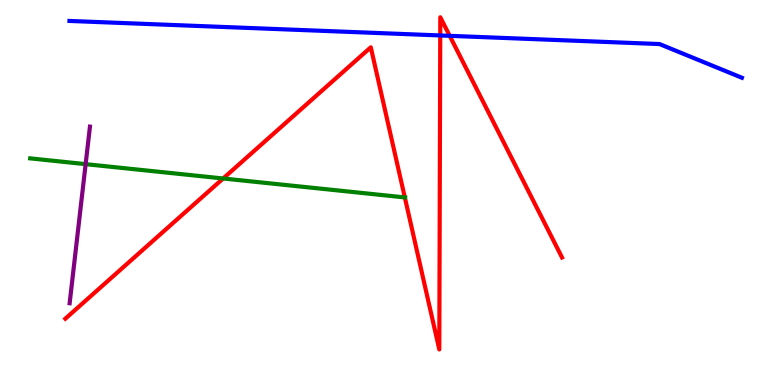[{'lines': ['blue', 'red'], 'intersections': [{'x': 5.68, 'y': 9.08}, {'x': 5.8, 'y': 9.07}]}, {'lines': ['green', 'red'], 'intersections': [{'x': 2.88, 'y': 5.36}, {'x': 5.22, 'y': 4.87}]}, {'lines': ['purple', 'red'], 'intersections': []}, {'lines': ['blue', 'green'], 'intersections': []}, {'lines': ['blue', 'purple'], 'intersections': []}, {'lines': ['green', 'purple'], 'intersections': [{'x': 1.11, 'y': 5.74}]}]